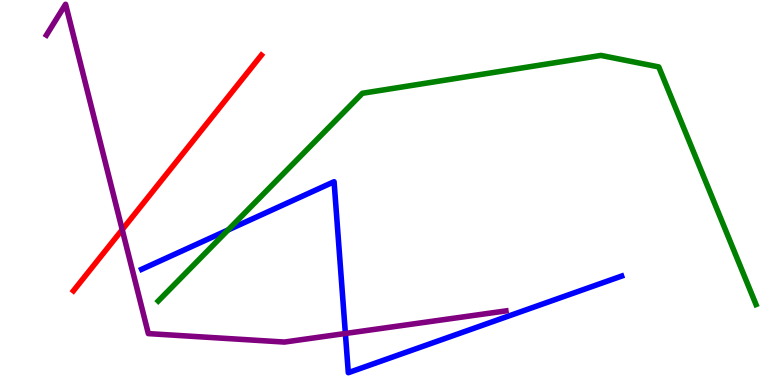[{'lines': ['blue', 'red'], 'intersections': []}, {'lines': ['green', 'red'], 'intersections': []}, {'lines': ['purple', 'red'], 'intersections': [{'x': 1.58, 'y': 4.04}]}, {'lines': ['blue', 'green'], 'intersections': [{'x': 2.94, 'y': 4.03}]}, {'lines': ['blue', 'purple'], 'intersections': [{'x': 4.46, 'y': 1.34}]}, {'lines': ['green', 'purple'], 'intersections': []}]